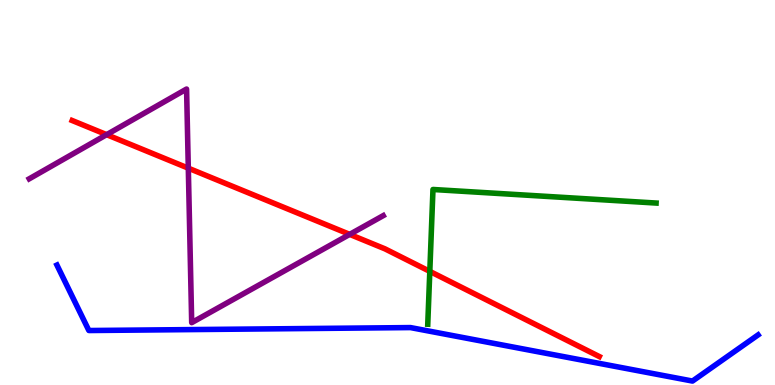[{'lines': ['blue', 'red'], 'intersections': []}, {'lines': ['green', 'red'], 'intersections': [{'x': 5.55, 'y': 2.95}]}, {'lines': ['purple', 'red'], 'intersections': [{'x': 1.38, 'y': 6.5}, {'x': 2.43, 'y': 5.63}, {'x': 4.51, 'y': 3.91}]}, {'lines': ['blue', 'green'], 'intersections': []}, {'lines': ['blue', 'purple'], 'intersections': []}, {'lines': ['green', 'purple'], 'intersections': []}]